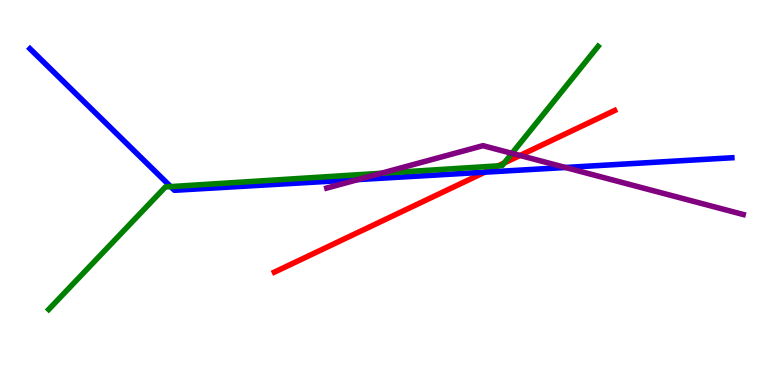[{'lines': ['blue', 'red'], 'intersections': [{'x': 6.26, 'y': 5.53}]}, {'lines': ['green', 'red'], 'intersections': [{'x': 6.43, 'y': 5.69}, {'x': 6.51, 'y': 5.77}]}, {'lines': ['purple', 'red'], 'intersections': [{'x': 6.71, 'y': 5.96}]}, {'lines': ['blue', 'green'], 'intersections': [{'x': 2.2, 'y': 5.15}]}, {'lines': ['blue', 'purple'], 'intersections': [{'x': 4.62, 'y': 5.34}, {'x': 7.3, 'y': 5.65}]}, {'lines': ['green', 'purple'], 'intersections': [{'x': 4.92, 'y': 5.5}, {'x': 6.61, 'y': 6.02}]}]